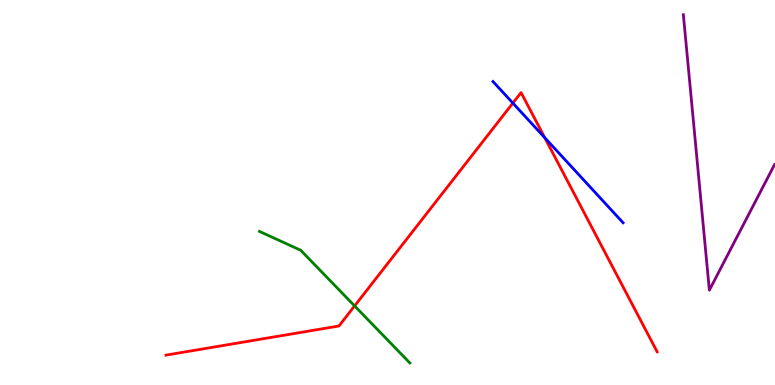[{'lines': ['blue', 'red'], 'intersections': [{'x': 6.62, 'y': 7.32}, {'x': 7.03, 'y': 6.42}]}, {'lines': ['green', 'red'], 'intersections': [{'x': 4.58, 'y': 2.05}]}, {'lines': ['purple', 'red'], 'intersections': []}, {'lines': ['blue', 'green'], 'intersections': []}, {'lines': ['blue', 'purple'], 'intersections': []}, {'lines': ['green', 'purple'], 'intersections': []}]